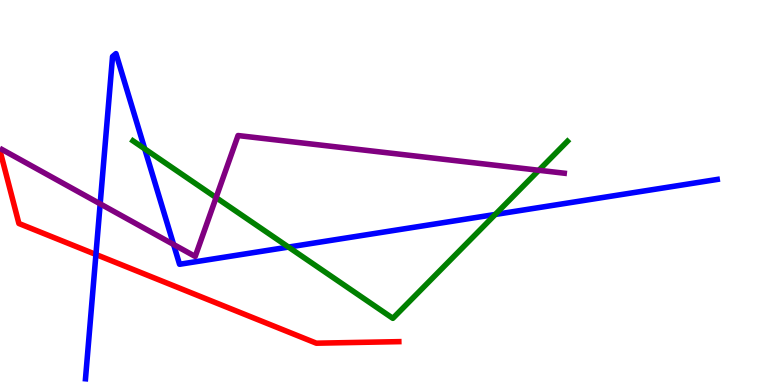[{'lines': ['blue', 'red'], 'intersections': [{'x': 1.24, 'y': 3.39}]}, {'lines': ['green', 'red'], 'intersections': []}, {'lines': ['purple', 'red'], 'intersections': []}, {'lines': ['blue', 'green'], 'intersections': [{'x': 1.87, 'y': 6.13}, {'x': 3.72, 'y': 3.58}, {'x': 6.39, 'y': 4.43}]}, {'lines': ['blue', 'purple'], 'intersections': [{'x': 1.29, 'y': 4.71}, {'x': 2.24, 'y': 3.65}]}, {'lines': ['green', 'purple'], 'intersections': [{'x': 2.79, 'y': 4.87}, {'x': 6.95, 'y': 5.58}]}]